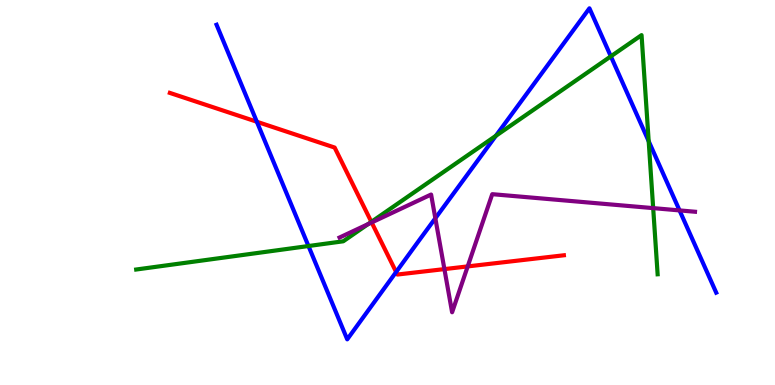[{'lines': ['blue', 'red'], 'intersections': [{'x': 3.31, 'y': 6.84}, {'x': 5.11, 'y': 2.93}]}, {'lines': ['green', 'red'], 'intersections': [{'x': 4.79, 'y': 4.24}]}, {'lines': ['purple', 'red'], 'intersections': [{'x': 4.8, 'y': 4.22}, {'x': 5.73, 'y': 3.01}, {'x': 6.03, 'y': 3.08}]}, {'lines': ['blue', 'green'], 'intersections': [{'x': 3.98, 'y': 3.61}, {'x': 6.4, 'y': 6.47}, {'x': 7.88, 'y': 8.54}, {'x': 8.37, 'y': 6.33}]}, {'lines': ['blue', 'purple'], 'intersections': [{'x': 5.62, 'y': 4.33}, {'x': 8.77, 'y': 4.53}]}, {'lines': ['green', 'purple'], 'intersections': [{'x': 4.75, 'y': 4.18}, {'x': 8.43, 'y': 4.59}]}]